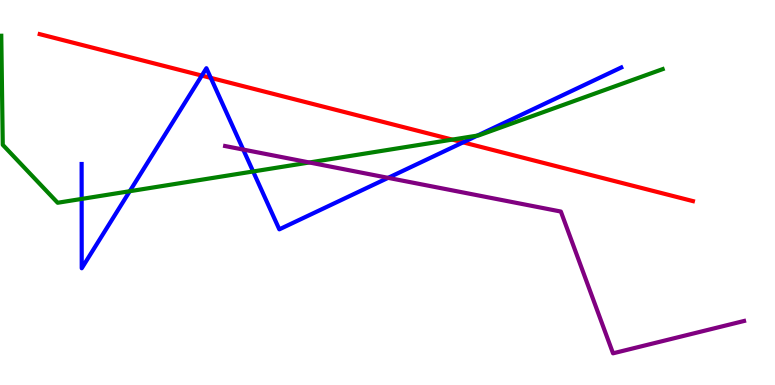[{'lines': ['blue', 'red'], 'intersections': [{'x': 2.6, 'y': 8.04}, {'x': 2.72, 'y': 7.98}, {'x': 5.98, 'y': 6.3}]}, {'lines': ['green', 'red'], 'intersections': [{'x': 5.84, 'y': 6.37}]}, {'lines': ['purple', 'red'], 'intersections': []}, {'lines': ['blue', 'green'], 'intersections': [{'x': 1.05, 'y': 4.83}, {'x': 1.67, 'y': 5.03}, {'x': 3.27, 'y': 5.55}, {'x': 6.16, 'y': 6.48}]}, {'lines': ['blue', 'purple'], 'intersections': [{'x': 3.14, 'y': 6.11}, {'x': 5.01, 'y': 5.38}]}, {'lines': ['green', 'purple'], 'intersections': [{'x': 3.99, 'y': 5.78}]}]